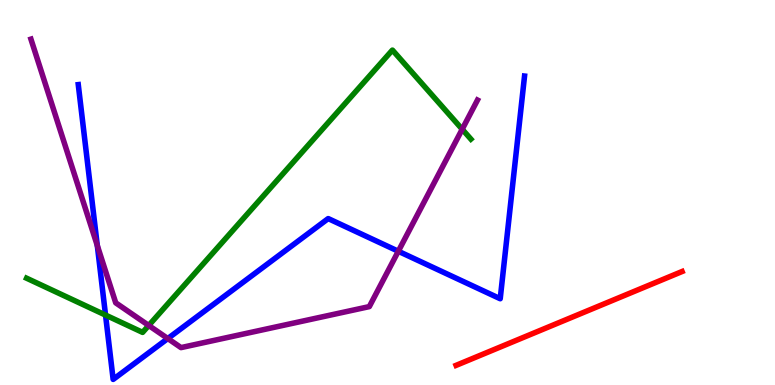[{'lines': ['blue', 'red'], 'intersections': []}, {'lines': ['green', 'red'], 'intersections': []}, {'lines': ['purple', 'red'], 'intersections': []}, {'lines': ['blue', 'green'], 'intersections': [{'x': 1.36, 'y': 1.82}]}, {'lines': ['blue', 'purple'], 'intersections': [{'x': 1.26, 'y': 3.62}, {'x': 2.17, 'y': 1.21}, {'x': 5.14, 'y': 3.47}]}, {'lines': ['green', 'purple'], 'intersections': [{'x': 1.92, 'y': 1.55}, {'x': 5.96, 'y': 6.64}]}]